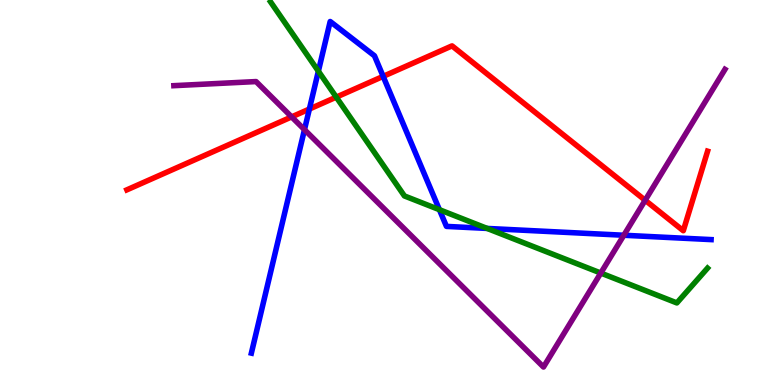[{'lines': ['blue', 'red'], 'intersections': [{'x': 3.99, 'y': 7.17}, {'x': 4.94, 'y': 8.02}]}, {'lines': ['green', 'red'], 'intersections': [{'x': 4.34, 'y': 7.48}]}, {'lines': ['purple', 'red'], 'intersections': [{'x': 3.76, 'y': 6.96}, {'x': 8.32, 'y': 4.8}]}, {'lines': ['blue', 'green'], 'intersections': [{'x': 4.11, 'y': 8.15}, {'x': 5.67, 'y': 4.55}, {'x': 6.29, 'y': 4.07}]}, {'lines': ['blue', 'purple'], 'intersections': [{'x': 3.93, 'y': 6.63}, {'x': 8.05, 'y': 3.89}]}, {'lines': ['green', 'purple'], 'intersections': [{'x': 7.75, 'y': 2.91}]}]